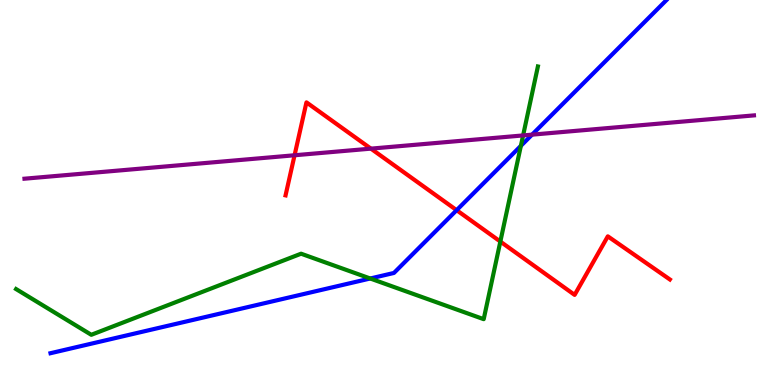[{'lines': ['blue', 'red'], 'intersections': [{'x': 5.89, 'y': 4.54}]}, {'lines': ['green', 'red'], 'intersections': [{'x': 6.46, 'y': 3.73}]}, {'lines': ['purple', 'red'], 'intersections': [{'x': 3.8, 'y': 5.97}, {'x': 4.79, 'y': 6.14}]}, {'lines': ['blue', 'green'], 'intersections': [{'x': 4.78, 'y': 2.77}, {'x': 6.72, 'y': 6.21}]}, {'lines': ['blue', 'purple'], 'intersections': [{'x': 6.87, 'y': 6.5}]}, {'lines': ['green', 'purple'], 'intersections': [{'x': 6.75, 'y': 6.48}]}]